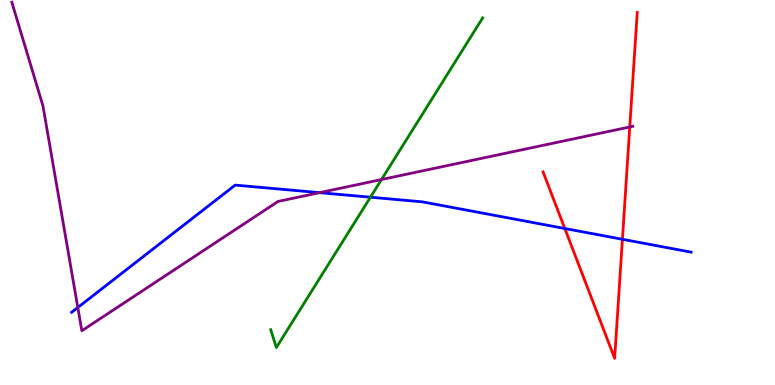[{'lines': ['blue', 'red'], 'intersections': [{'x': 7.29, 'y': 4.06}, {'x': 8.03, 'y': 3.78}]}, {'lines': ['green', 'red'], 'intersections': []}, {'lines': ['purple', 'red'], 'intersections': [{'x': 8.13, 'y': 6.7}]}, {'lines': ['blue', 'green'], 'intersections': [{'x': 4.78, 'y': 4.88}]}, {'lines': ['blue', 'purple'], 'intersections': [{'x': 1.0, 'y': 2.01}, {'x': 4.12, 'y': 5.0}]}, {'lines': ['green', 'purple'], 'intersections': [{'x': 4.92, 'y': 5.34}]}]